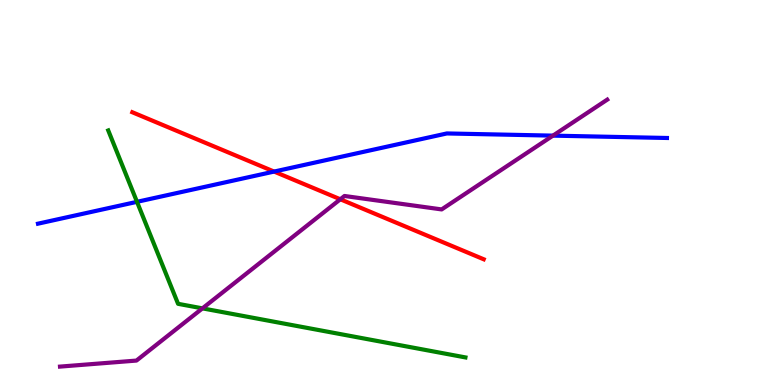[{'lines': ['blue', 'red'], 'intersections': [{'x': 3.54, 'y': 5.54}]}, {'lines': ['green', 'red'], 'intersections': []}, {'lines': ['purple', 'red'], 'intersections': [{'x': 4.39, 'y': 4.82}]}, {'lines': ['blue', 'green'], 'intersections': [{'x': 1.77, 'y': 4.76}]}, {'lines': ['blue', 'purple'], 'intersections': [{'x': 7.13, 'y': 6.48}]}, {'lines': ['green', 'purple'], 'intersections': [{'x': 2.61, 'y': 1.99}]}]